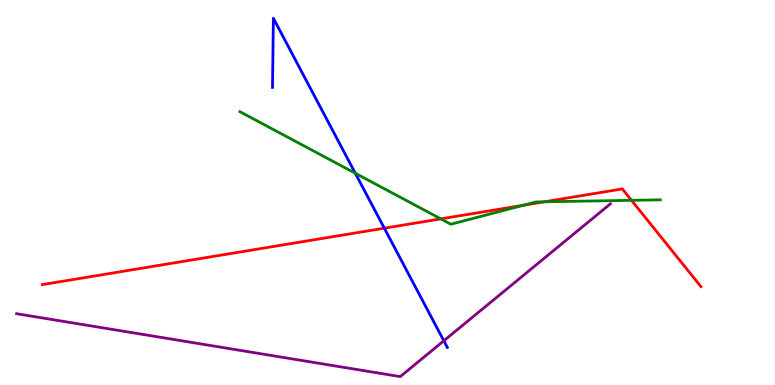[{'lines': ['blue', 'red'], 'intersections': [{'x': 4.96, 'y': 4.07}]}, {'lines': ['green', 'red'], 'intersections': [{'x': 5.69, 'y': 4.32}, {'x': 6.76, 'y': 4.67}, {'x': 7.02, 'y': 4.76}, {'x': 8.15, 'y': 4.8}]}, {'lines': ['purple', 'red'], 'intersections': []}, {'lines': ['blue', 'green'], 'intersections': [{'x': 4.58, 'y': 5.5}]}, {'lines': ['blue', 'purple'], 'intersections': [{'x': 5.73, 'y': 1.15}]}, {'lines': ['green', 'purple'], 'intersections': []}]